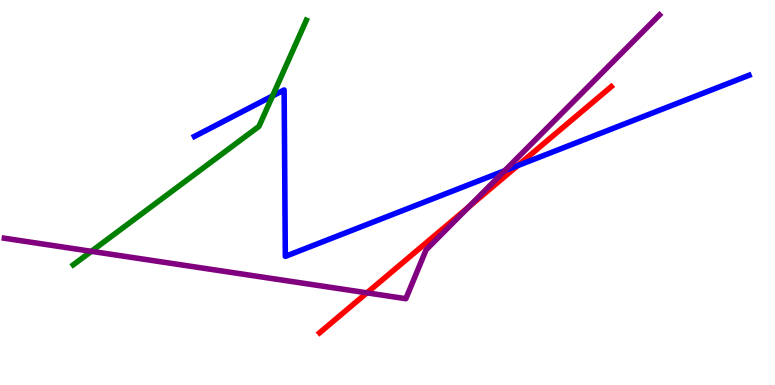[{'lines': ['blue', 'red'], 'intersections': [{'x': 6.68, 'y': 5.7}]}, {'lines': ['green', 'red'], 'intersections': []}, {'lines': ['purple', 'red'], 'intersections': [{'x': 4.73, 'y': 2.39}, {'x': 6.05, 'y': 4.62}]}, {'lines': ['blue', 'green'], 'intersections': [{'x': 3.52, 'y': 7.51}]}, {'lines': ['blue', 'purple'], 'intersections': [{'x': 6.51, 'y': 5.57}]}, {'lines': ['green', 'purple'], 'intersections': [{'x': 1.18, 'y': 3.47}]}]